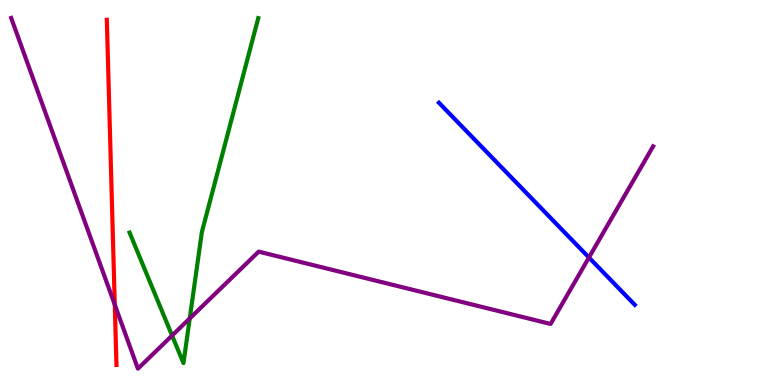[{'lines': ['blue', 'red'], 'intersections': []}, {'lines': ['green', 'red'], 'intersections': []}, {'lines': ['purple', 'red'], 'intersections': [{'x': 1.48, 'y': 2.09}]}, {'lines': ['blue', 'green'], 'intersections': []}, {'lines': ['blue', 'purple'], 'intersections': [{'x': 7.6, 'y': 3.31}]}, {'lines': ['green', 'purple'], 'intersections': [{'x': 2.22, 'y': 1.28}, {'x': 2.45, 'y': 1.73}]}]